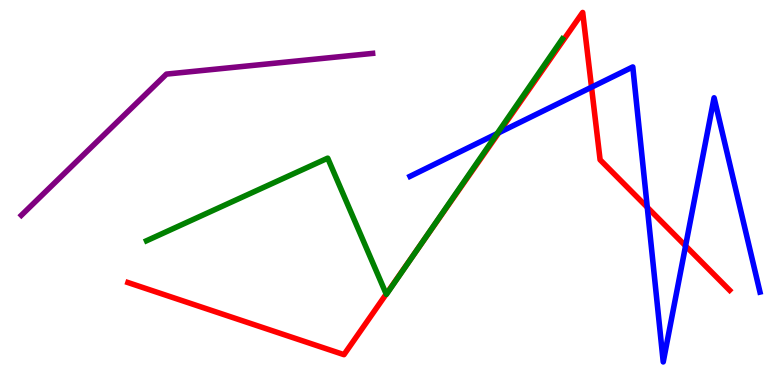[{'lines': ['blue', 'red'], 'intersections': [{'x': 6.44, 'y': 6.55}, {'x': 7.63, 'y': 7.73}, {'x': 8.35, 'y': 4.62}, {'x': 8.85, 'y': 3.61}]}, {'lines': ['green', 'red'], 'intersections': [{'x': 4.98, 'y': 2.36}, {'x': 5.39, 'y': 3.53}]}, {'lines': ['purple', 'red'], 'intersections': []}, {'lines': ['blue', 'green'], 'intersections': [{'x': 6.42, 'y': 6.53}]}, {'lines': ['blue', 'purple'], 'intersections': []}, {'lines': ['green', 'purple'], 'intersections': []}]